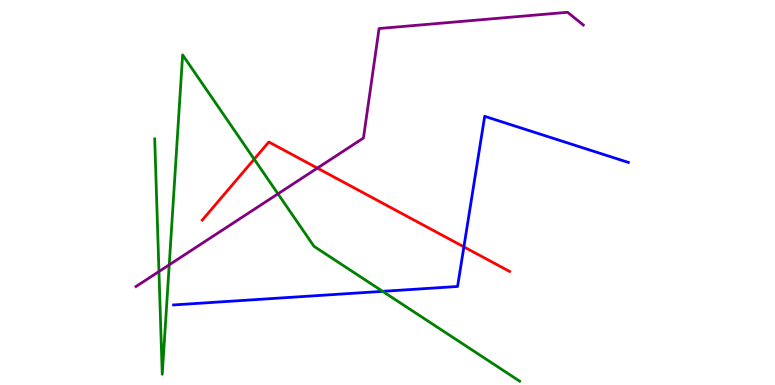[{'lines': ['blue', 'red'], 'intersections': [{'x': 5.99, 'y': 3.59}]}, {'lines': ['green', 'red'], 'intersections': [{'x': 3.28, 'y': 5.87}]}, {'lines': ['purple', 'red'], 'intersections': [{'x': 4.1, 'y': 5.63}]}, {'lines': ['blue', 'green'], 'intersections': [{'x': 4.94, 'y': 2.43}]}, {'lines': ['blue', 'purple'], 'intersections': []}, {'lines': ['green', 'purple'], 'intersections': [{'x': 2.05, 'y': 2.95}, {'x': 2.18, 'y': 3.12}, {'x': 3.59, 'y': 4.97}]}]